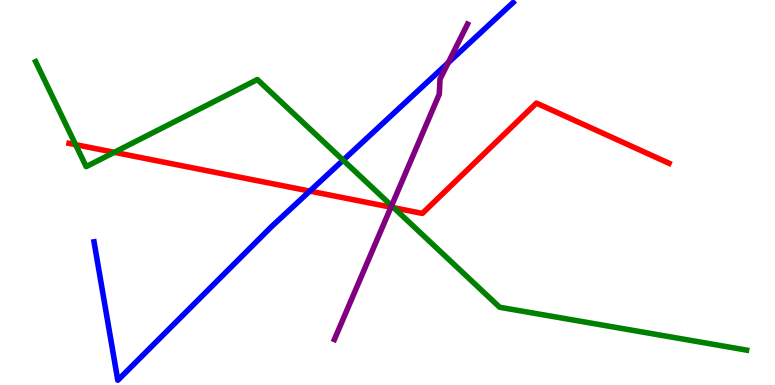[{'lines': ['blue', 'red'], 'intersections': [{'x': 4.0, 'y': 5.04}]}, {'lines': ['green', 'red'], 'intersections': [{'x': 0.976, 'y': 6.24}, {'x': 1.47, 'y': 6.04}, {'x': 5.08, 'y': 4.6}]}, {'lines': ['purple', 'red'], 'intersections': [{'x': 5.04, 'y': 4.62}]}, {'lines': ['blue', 'green'], 'intersections': [{'x': 4.43, 'y': 5.84}]}, {'lines': ['blue', 'purple'], 'intersections': [{'x': 5.78, 'y': 8.37}]}, {'lines': ['green', 'purple'], 'intersections': [{'x': 5.05, 'y': 4.66}]}]